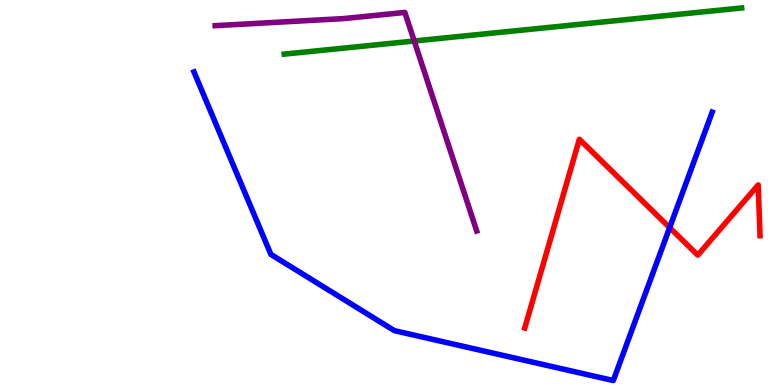[{'lines': ['blue', 'red'], 'intersections': [{'x': 8.64, 'y': 4.09}]}, {'lines': ['green', 'red'], 'intersections': []}, {'lines': ['purple', 'red'], 'intersections': []}, {'lines': ['blue', 'green'], 'intersections': []}, {'lines': ['blue', 'purple'], 'intersections': []}, {'lines': ['green', 'purple'], 'intersections': [{'x': 5.35, 'y': 8.93}]}]